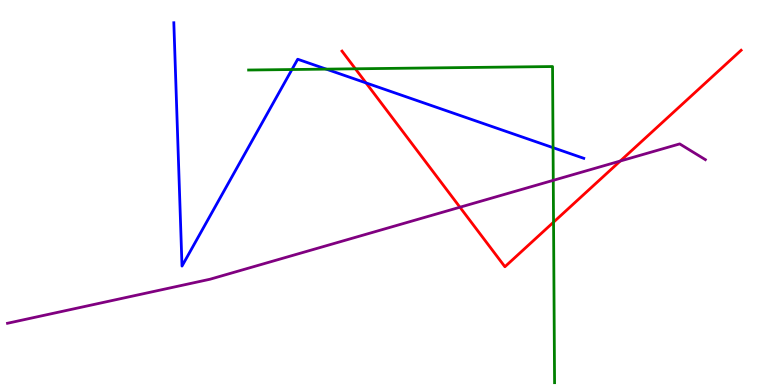[{'lines': ['blue', 'red'], 'intersections': [{'x': 4.72, 'y': 7.85}]}, {'lines': ['green', 'red'], 'intersections': [{'x': 4.59, 'y': 8.21}, {'x': 7.14, 'y': 4.23}]}, {'lines': ['purple', 'red'], 'intersections': [{'x': 5.93, 'y': 4.62}, {'x': 8.0, 'y': 5.82}]}, {'lines': ['blue', 'green'], 'intersections': [{'x': 3.77, 'y': 8.19}, {'x': 4.21, 'y': 8.2}, {'x': 7.14, 'y': 6.16}]}, {'lines': ['blue', 'purple'], 'intersections': []}, {'lines': ['green', 'purple'], 'intersections': [{'x': 7.14, 'y': 5.32}]}]